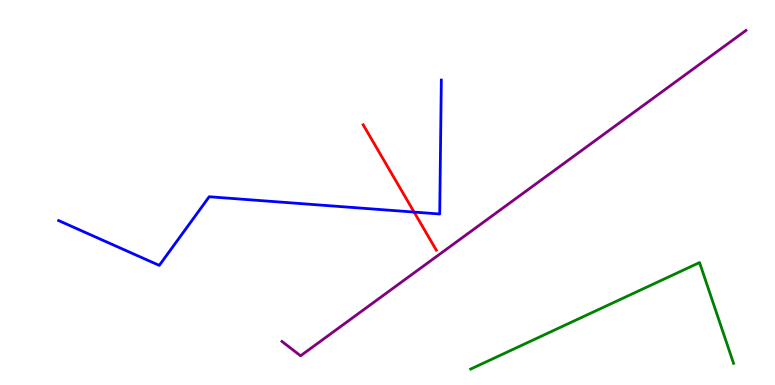[{'lines': ['blue', 'red'], 'intersections': [{'x': 5.34, 'y': 4.49}]}, {'lines': ['green', 'red'], 'intersections': []}, {'lines': ['purple', 'red'], 'intersections': []}, {'lines': ['blue', 'green'], 'intersections': []}, {'lines': ['blue', 'purple'], 'intersections': []}, {'lines': ['green', 'purple'], 'intersections': []}]